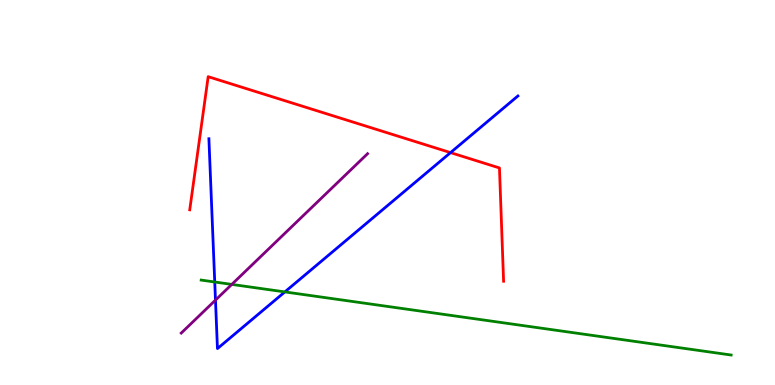[{'lines': ['blue', 'red'], 'intersections': [{'x': 5.81, 'y': 6.04}]}, {'lines': ['green', 'red'], 'intersections': []}, {'lines': ['purple', 'red'], 'intersections': []}, {'lines': ['blue', 'green'], 'intersections': [{'x': 2.77, 'y': 2.68}, {'x': 3.68, 'y': 2.42}]}, {'lines': ['blue', 'purple'], 'intersections': [{'x': 2.78, 'y': 2.2}]}, {'lines': ['green', 'purple'], 'intersections': [{'x': 2.99, 'y': 2.61}]}]